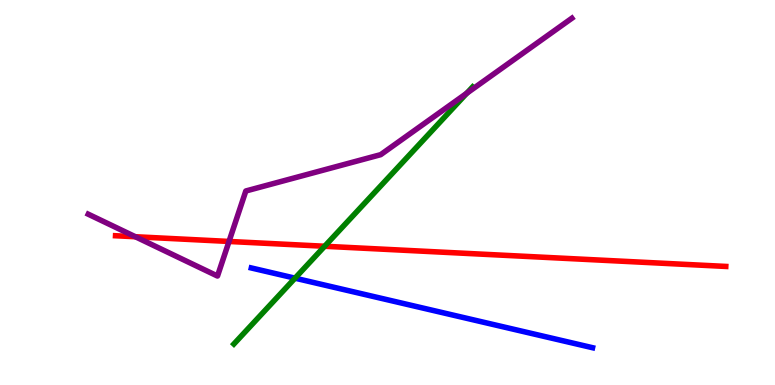[{'lines': ['blue', 'red'], 'intersections': []}, {'lines': ['green', 'red'], 'intersections': [{'x': 4.19, 'y': 3.6}]}, {'lines': ['purple', 'red'], 'intersections': [{'x': 1.75, 'y': 3.85}, {'x': 2.96, 'y': 3.73}]}, {'lines': ['blue', 'green'], 'intersections': [{'x': 3.81, 'y': 2.77}]}, {'lines': ['blue', 'purple'], 'intersections': []}, {'lines': ['green', 'purple'], 'intersections': [{'x': 6.02, 'y': 7.58}]}]